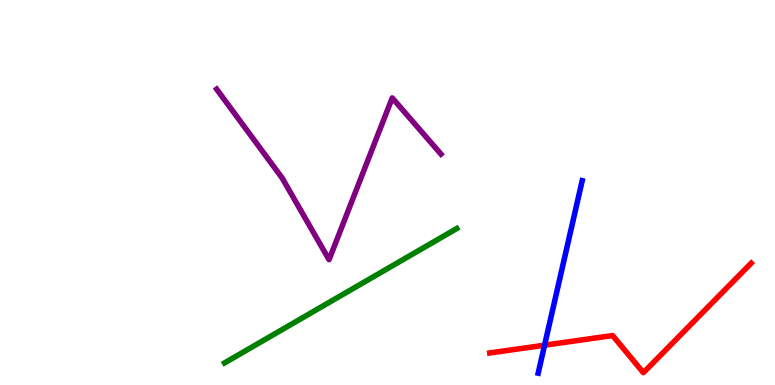[{'lines': ['blue', 'red'], 'intersections': [{'x': 7.03, 'y': 1.03}]}, {'lines': ['green', 'red'], 'intersections': []}, {'lines': ['purple', 'red'], 'intersections': []}, {'lines': ['blue', 'green'], 'intersections': []}, {'lines': ['blue', 'purple'], 'intersections': []}, {'lines': ['green', 'purple'], 'intersections': []}]